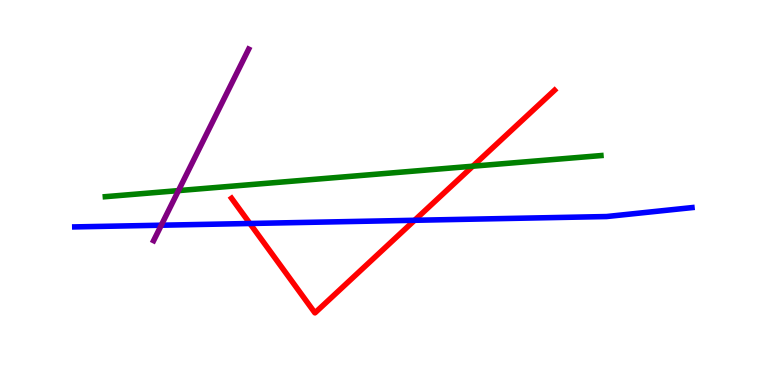[{'lines': ['blue', 'red'], 'intersections': [{'x': 3.22, 'y': 4.2}, {'x': 5.35, 'y': 4.28}]}, {'lines': ['green', 'red'], 'intersections': [{'x': 6.1, 'y': 5.68}]}, {'lines': ['purple', 'red'], 'intersections': []}, {'lines': ['blue', 'green'], 'intersections': []}, {'lines': ['blue', 'purple'], 'intersections': [{'x': 2.08, 'y': 4.15}]}, {'lines': ['green', 'purple'], 'intersections': [{'x': 2.3, 'y': 5.05}]}]